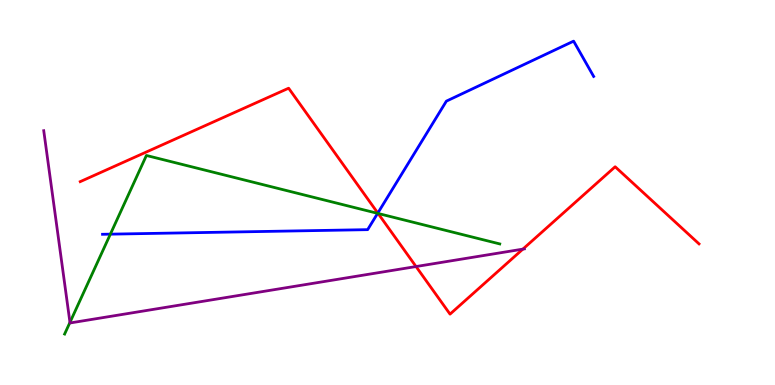[{'lines': ['blue', 'red'], 'intersections': [{'x': 4.88, 'y': 4.47}]}, {'lines': ['green', 'red'], 'intersections': [{'x': 4.88, 'y': 4.46}]}, {'lines': ['purple', 'red'], 'intersections': [{'x': 5.37, 'y': 3.08}, {'x': 6.75, 'y': 3.53}]}, {'lines': ['blue', 'green'], 'intersections': [{'x': 1.42, 'y': 3.92}, {'x': 4.87, 'y': 4.46}]}, {'lines': ['blue', 'purple'], 'intersections': []}, {'lines': ['green', 'purple'], 'intersections': [{'x': 0.903, 'y': 1.63}]}]